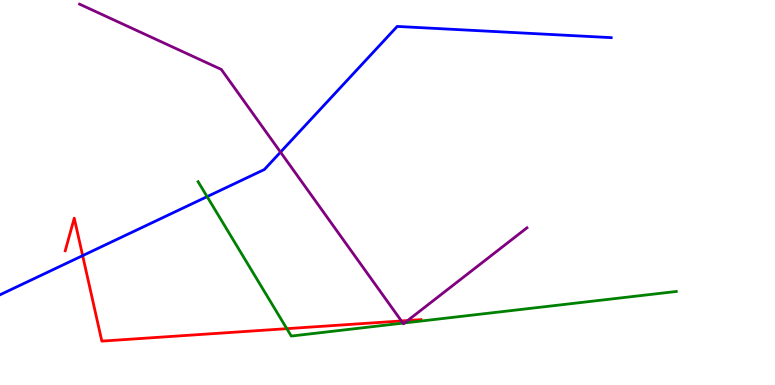[{'lines': ['blue', 'red'], 'intersections': [{'x': 1.07, 'y': 3.36}]}, {'lines': ['green', 'red'], 'intersections': [{'x': 3.7, 'y': 1.46}]}, {'lines': ['purple', 'red'], 'intersections': [{'x': 5.18, 'y': 1.66}, {'x': 5.26, 'y': 1.67}]}, {'lines': ['blue', 'green'], 'intersections': [{'x': 2.67, 'y': 4.89}]}, {'lines': ['blue', 'purple'], 'intersections': [{'x': 3.62, 'y': 6.05}]}, {'lines': ['green', 'purple'], 'intersections': [{'x': 5.2, 'y': 1.61}, {'x': 5.22, 'y': 1.61}]}]